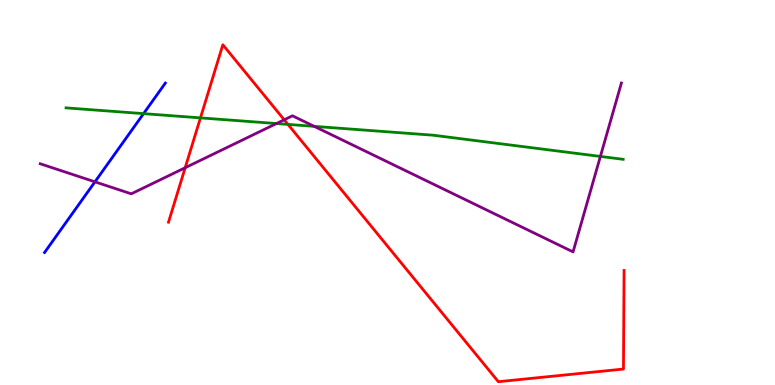[{'lines': ['blue', 'red'], 'intersections': []}, {'lines': ['green', 'red'], 'intersections': [{'x': 2.59, 'y': 6.94}, {'x': 3.72, 'y': 6.77}]}, {'lines': ['purple', 'red'], 'intersections': [{'x': 2.39, 'y': 5.64}, {'x': 3.67, 'y': 6.89}]}, {'lines': ['blue', 'green'], 'intersections': [{'x': 1.85, 'y': 7.05}]}, {'lines': ['blue', 'purple'], 'intersections': [{'x': 1.23, 'y': 5.28}]}, {'lines': ['green', 'purple'], 'intersections': [{'x': 3.57, 'y': 6.79}, {'x': 4.05, 'y': 6.72}, {'x': 7.75, 'y': 5.94}]}]